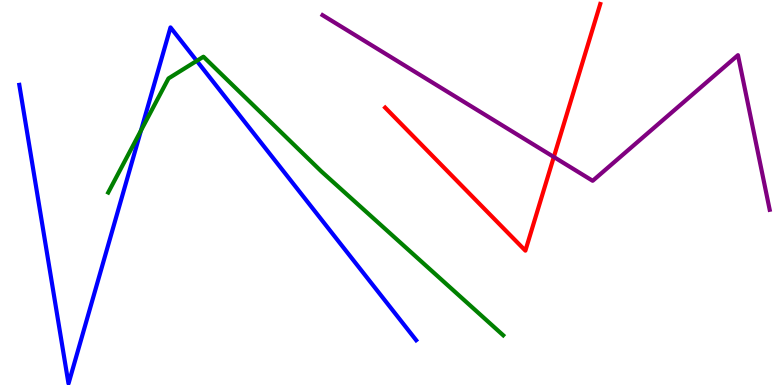[{'lines': ['blue', 'red'], 'intersections': []}, {'lines': ['green', 'red'], 'intersections': []}, {'lines': ['purple', 'red'], 'intersections': [{'x': 7.15, 'y': 5.92}]}, {'lines': ['blue', 'green'], 'intersections': [{'x': 1.82, 'y': 6.61}, {'x': 2.54, 'y': 8.42}]}, {'lines': ['blue', 'purple'], 'intersections': []}, {'lines': ['green', 'purple'], 'intersections': []}]